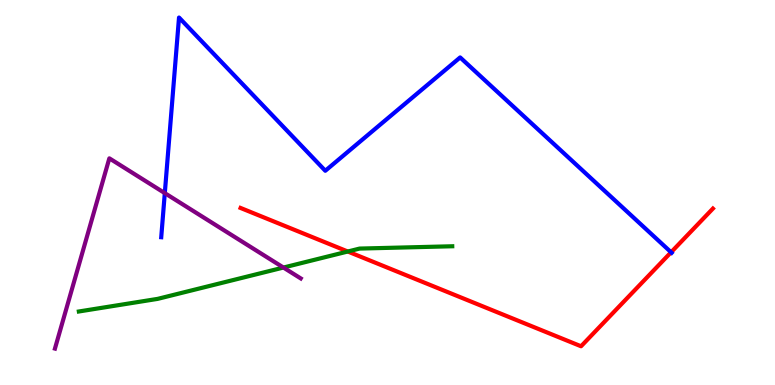[{'lines': ['blue', 'red'], 'intersections': [{'x': 8.66, 'y': 3.45}]}, {'lines': ['green', 'red'], 'intersections': [{'x': 4.49, 'y': 3.47}]}, {'lines': ['purple', 'red'], 'intersections': []}, {'lines': ['blue', 'green'], 'intersections': []}, {'lines': ['blue', 'purple'], 'intersections': [{'x': 2.13, 'y': 4.98}]}, {'lines': ['green', 'purple'], 'intersections': [{'x': 3.66, 'y': 3.05}]}]